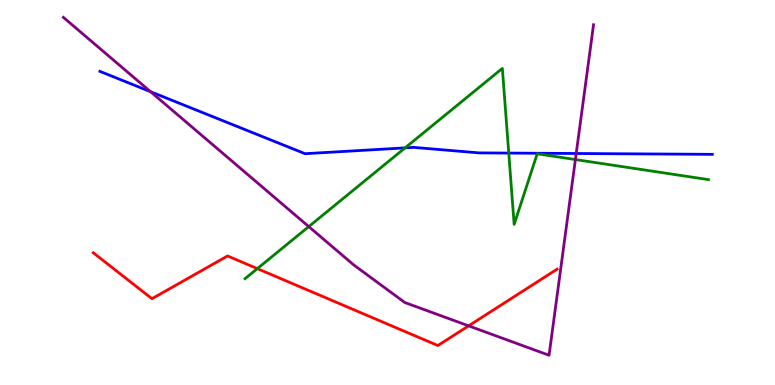[{'lines': ['blue', 'red'], 'intersections': []}, {'lines': ['green', 'red'], 'intersections': [{'x': 3.32, 'y': 3.02}]}, {'lines': ['purple', 'red'], 'intersections': [{'x': 6.05, 'y': 1.54}]}, {'lines': ['blue', 'green'], 'intersections': [{'x': 5.23, 'y': 6.16}, {'x': 6.56, 'y': 6.02}]}, {'lines': ['blue', 'purple'], 'intersections': [{'x': 1.94, 'y': 7.62}, {'x': 7.43, 'y': 6.01}]}, {'lines': ['green', 'purple'], 'intersections': [{'x': 3.98, 'y': 4.11}, {'x': 7.42, 'y': 5.86}]}]